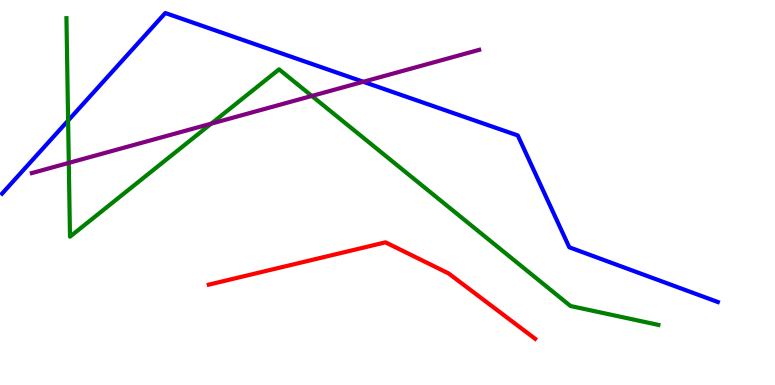[{'lines': ['blue', 'red'], 'intersections': []}, {'lines': ['green', 'red'], 'intersections': []}, {'lines': ['purple', 'red'], 'intersections': []}, {'lines': ['blue', 'green'], 'intersections': [{'x': 0.879, 'y': 6.87}]}, {'lines': ['blue', 'purple'], 'intersections': [{'x': 4.69, 'y': 7.88}]}, {'lines': ['green', 'purple'], 'intersections': [{'x': 0.888, 'y': 5.77}, {'x': 2.73, 'y': 6.79}, {'x': 4.02, 'y': 7.51}]}]